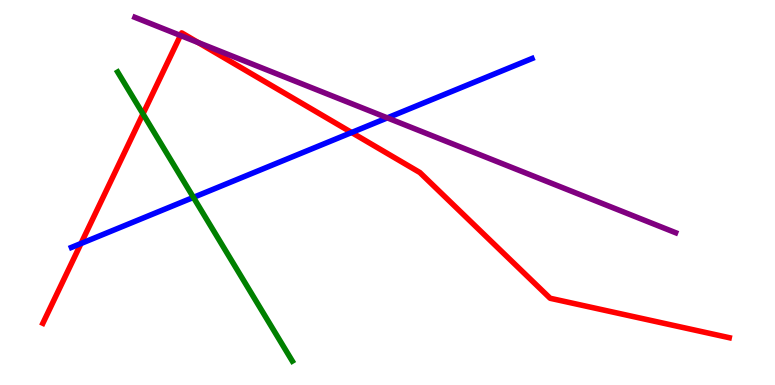[{'lines': ['blue', 'red'], 'intersections': [{'x': 1.05, 'y': 3.68}, {'x': 4.54, 'y': 6.56}]}, {'lines': ['green', 'red'], 'intersections': [{'x': 1.84, 'y': 7.04}]}, {'lines': ['purple', 'red'], 'intersections': [{'x': 2.33, 'y': 9.08}, {'x': 2.56, 'y': 8.9}]}, {'lines': ['blue', 'green'], 'intersections': [{'x': 2.5, 'y': 4.87}]}, {'lines': ['blue', 'purple'], 'intersections': [{'x': 5.0, 'y': 6.94}]}, {'lines': ['green', 'purple'], 'intersections': []}]